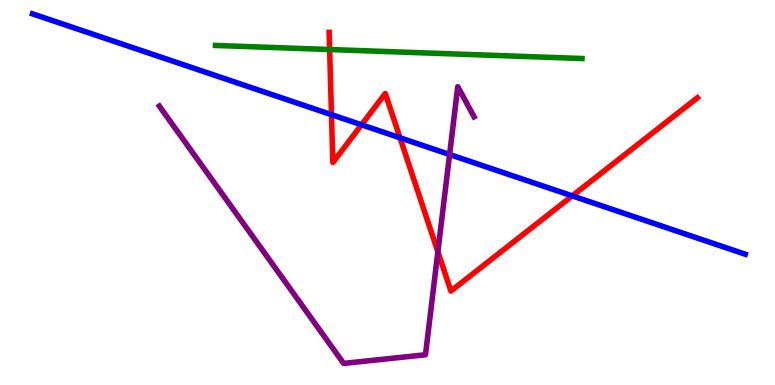[{'lines': ['blue', 'red'], 'intersections': [{'x': 4.28, 'y': 7.02}, {'x': 4.66, 'y': 6.76}, {'x': 5.16, 'y': 6.42}, {'x': 7.38, 'y': 4.91}]}, {'lines': ['green', 'red'], 'intersections': [{'x': 4.25, 'y': 8.71}]}, {'lines': ['purple', 'red'], 'intersections': [{'x': 5.65, 'y': 3.46}]}, {'lines': ['blue', 'green'], 'intersections': []}, {'lines': ['blue', 'purple'], 'intersections': [{'x': 5.8, 'y': 5.99}]}, {'lines': ['green', 'purple'], 'intersections': []}]